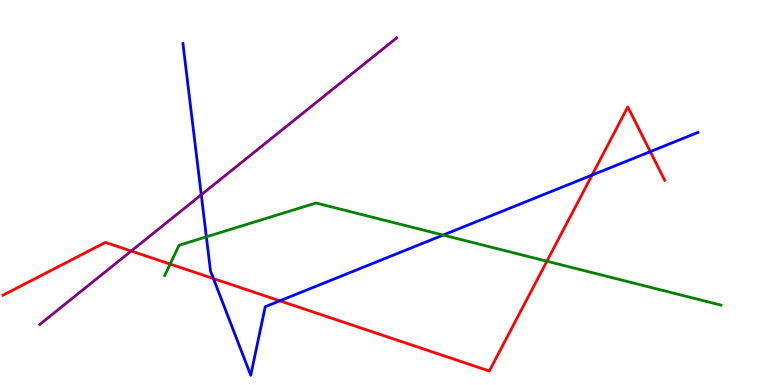[{'lines': ['blue', 'red'], 'intersections': [{'x': 2.75, 'y': 2.76}, {'x': 3.61, 'y': 2.19}, {'x': 7.64, 'y': 5.45}, {'x': 8.39, 'y': 6.06}]}, {'lines': ['green', 'red'], 'intersections': [{'x': 2.2, 'y': 3.14}, {'x': 7.06, 'y': 3.22}]}, {'lines': ['purple', 'red'], 'intersections': [{'x': 1.69, 'y': 3.48}]}, {'lines': ['blue', 'green'], 'intersections': [{'x': 2.66, 'y': 3.85}, {'x': 5.72, 'y': 3.89}]}, {'lines': ['blue', 'purple'], 'intersections': [{'x': 2.6, 'y': 4.94}]}, {'lines': ['green', 'purple'], 'intersections': []}]